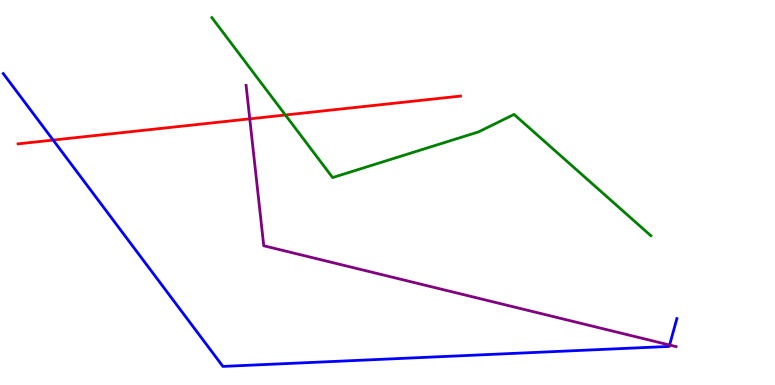[{'lines': ['blue', 'red'], 'intersections': [{'x': 0.686, 'y': 6.36}]}, {'lines': ['green', 'red'], 'intersections': [{'x': 3.68, 'y': 7.01}]}, {'lines': ['purple', 'red'], 'intersections': [{'x': 3.22, 'y': 6.91}]}, {'lines': ['blue', 'green'], 'intersections': []}, {'lines': ['blue', 'purple'], 'intersections': [{'x': 8.64, 'y': 1.04}]}, {'lines': ['green', 'purple'], 'intersections': []}]